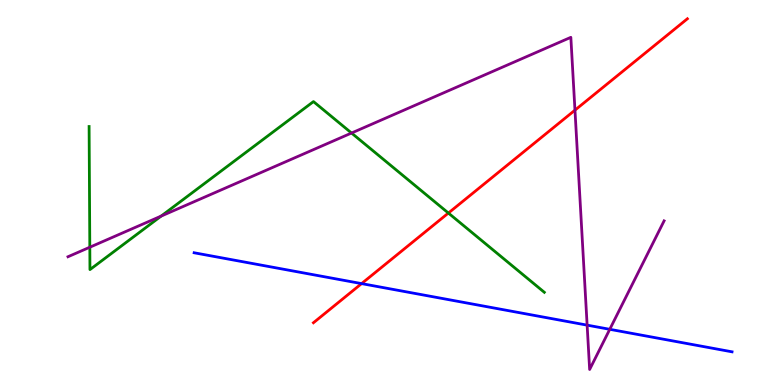[{'lines': ['blue', 'red'], 'intersections': [{'x': 4.67, 'y': 2.63}]}, {'lines': ['green', 'red'], 'intersections': [{'x': 5.79, 'y': 4.47}]}, {'lines': ['purple', 'red'], 'intersections': [{'x': 7.42, 'y': 7.14}]}, {'lines': ['blue', 'green'], 'intersections': []}, {'lines': ['blue', 'purple'], 'intersections': [{'x': 7.58, 'y': 1.55}, {'x': 7.87, 'y': 1.45}]}, {'lines': ['green', 'purple'], 'intersections': [{'x': 1.16, 'y': 3.58}, {'x': 2.08, 'y': 4.39}, {'x': 4.54, 'y': 6.54}]}]